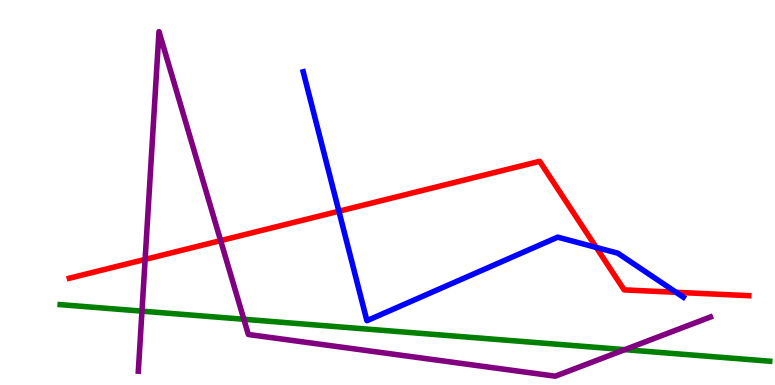[{'lines': ['blue', 'red'], 'intersections': [{'x': 4.37, 'y': 4.51}, {'x': 7.69, 'y': 3.57}, {'x': 8.72, 'y': 2.41}]}, {'lines': ['green', 'red'], 'intersections': []}, {'lines': ['purple', 'red'], 'intersections': [{'x': 1.87, 'y': 3.26}, {'x': 2.85, 'y': 3.75}]}, {'lines': ['blue', 'green'], 'intersections': []}, {'lines': ['blue', 'purple'], 'intersections': []}, {'lines': ['green', 'purple'], 'intersections': [{'x': 1.83, 'y': 1.92}, {'x': 3.15, 'y': 1.71}, {'x': 8.06, 'y': 0.918}]}]